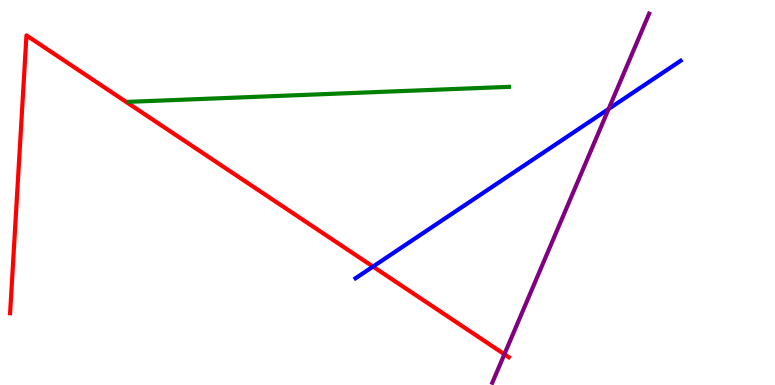[{'lines': ['blue', 'red'], 'intersections': [{'x': 4.81, 'y': 3.08}]}, {'lines': ['green', 'red'], 'intersections': []}, {'lines': ['purple', 'red'], 'intersections': [{'x': 6.51, 'y': 0.799}]}, {'lines': ['blue', 'green'], 'intersections': []}, {'lines': ['blue', 'purple'], 'intersections': [{'x': 7.85, 'y': 7.17}]}, {'lines': ['green', 'purple'], 'intersections': []}]